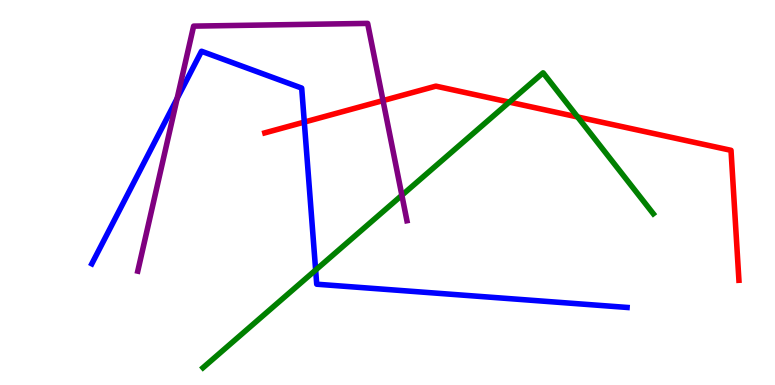[{'lines': ['blue', 'red'], 'intersections': [{'x': 3.93, 'y': 6.83}]}, {'lines': ['green', 'red'], 'intersections': [{'x': 6.57, 'y': 7.35}, {'x': 7.45, 'y': 6.96}]}, {'lines': ['purple', 'red'], 'intersections': [{'x': 4.94, 'y': 7.39}]}, {'lines': ['blue', 'green'], 'intersections': [{'x': 4.07, 'y': 2.99}]}, {'lines': ['blue', 'purple'], 'intersections': [{'x': 2.29, 'y': 7.44}]}, {'lines': ['green', 'purple'], 'intersections': [{'x': 5.19, 'y': 4.93}]}]